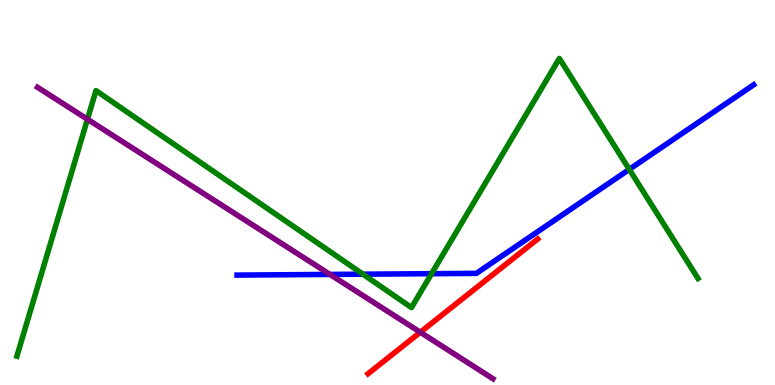[{'lines': ['blue', 'red'], 'intersections': []}, {'lines': ['green', 'red'], 'intersections': []}, {'lines': ['purple', 'red'], 'intersections': [{'x': 5.42, 'y': 1.37}]}, {'lines': ['blue', 'green'], 'intersections': [{'x': 4.68, 'y': 2.88}, {'x': 5.57, 'y': 2.89}, {'x': 8.12, 'y': 5.6}]}, {'lines': ['blue', 'purple'], 'intersections': [{'x': 4.26, 'y': 2.87}]}, {'lines': ['green', 'purple'], 'intersections': [{'x': 1.13, 'y': 6.9}]}]